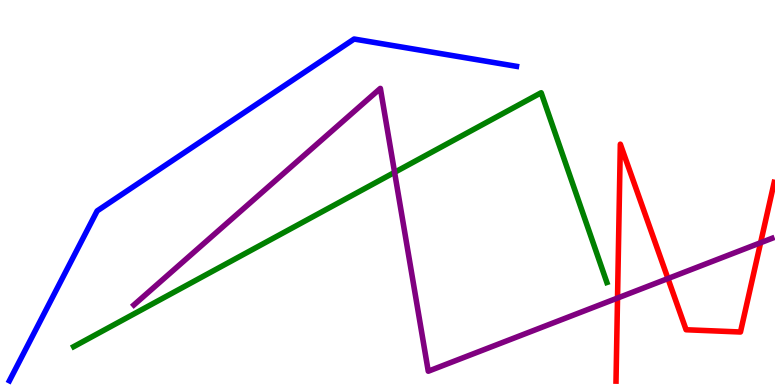[{'lines': ['blue', 'red'], 'intersections': []}, {'lines': ['green', 'red'], 'intersections': []}, {'lines': ['purple', 'red'], 'intersections': [{'x': 7.97, 'y': 2.26}, {'x': 8.62, 'y': 2.76}, {'x': 9.81, 'y': 3.7}]}, {'lines': ['blue', 'green'], 'intersections': []}, {'lines': ['blue', 'purple'], 'intersections': []}, {'lines': ['green', 'purple'], 'intersections': [{'x': 5.09, 'y': 5.52}]}]